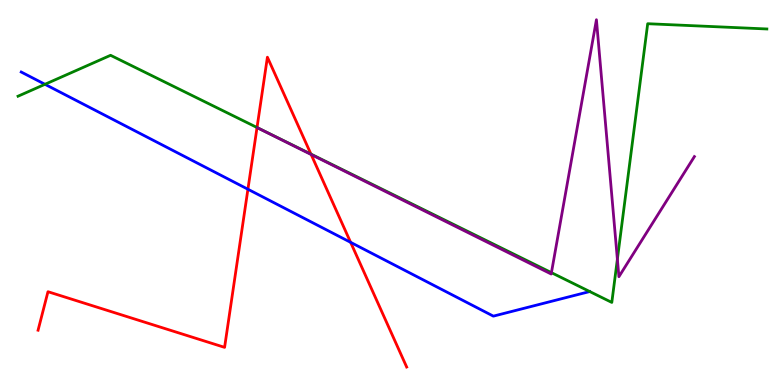[{'lines': ['blue', 'red'], 'intersections': [{'x': 3.2, 'y': 5.08}, {'x': 4.52, 'y': 3.71}]}, {'lines': ['green', 'red'], 'intersections': [{'x': 3.32, 'y': 6.69}, {'x': 4.01, 'y': 6.0}]}, {'lines': ['purple', 'red'], 'intersections': [{'x': 4.01, 'y': 5.99}]}, {'lines': ['blue', 'green'], 'intersections': [{'x': 0.58, 'y': 7.81}]}, {'lines': ['blue', 'purple'], 'intersections': []}, {'lines': ['green', 'purple'], 'intersections': [{'x': 7.12, 'y': 2.92}, {'x': 7.97, 'y': 3.27}]}]